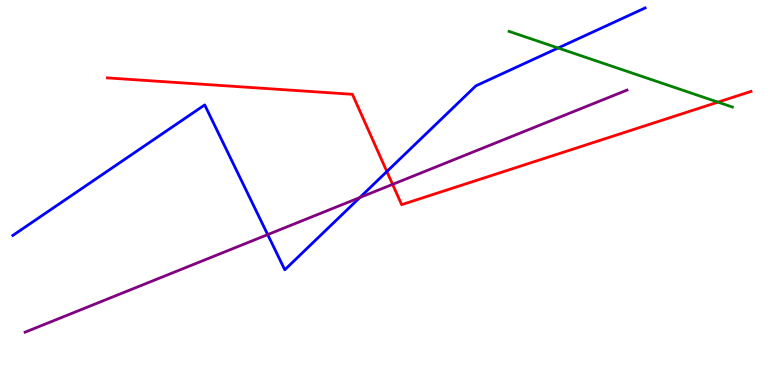[{'lines': ['blue', 'red'], 'intersections': [{'x': 4.99, 'y': 5.54}]}, {'lines': ['green', 'red'], 'intersections': [{'x': 9.26, 'y': 7.35}]}, {'lines': ['purple', 'red'], 'intersections': [{'x': 5.07, 'y': 5.21}]}, {'lines': ['blue', 'green'], 'intersections': [{'x': 7.2, 'y': 8.75}]}, {'lines': ['blue', 'purple'], 'intersections': [{'x': 3.45, 'y': 3.91}, {'x': 4.64, 'y': 4.87}]}, {'lines': ['green', 'purple'], 'intersections': []}]